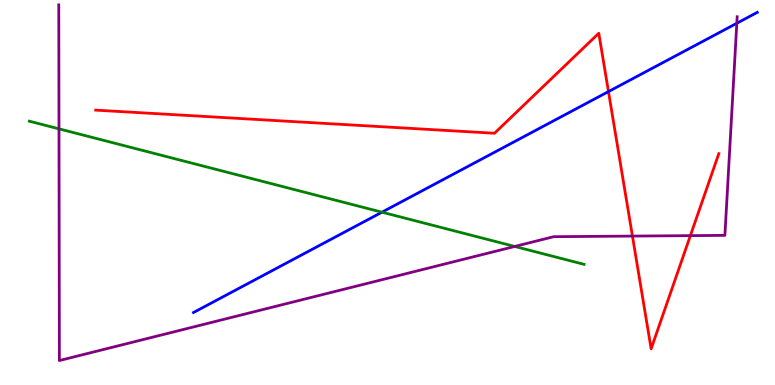[{'lines': ['blue', 'red'], 'intersections': [{'x': 7.85, 'y': 7.62}]}, {'lines': ['green', 'red'], 'intersections': []}, {'lines': ['purple', 'red'], 'intersections': [{'x': 8.16, 'y': 3.87}, {'x': 8.91, 'y': 3.88}]}, {'lines': ['blue', 'green'], 'intersections': [{'x': 4.93, 'y': 4.49}]}, {'lines': ['blue', 'purple'], 'intersections': [{'x': 9.51, 'y': 9.4}]}, {'lines': ['green', 'purple'], 'intersections': [{'x': 0.761, 'y': 6.65}, {'x': 6.64, 'y': 3.6}]}]